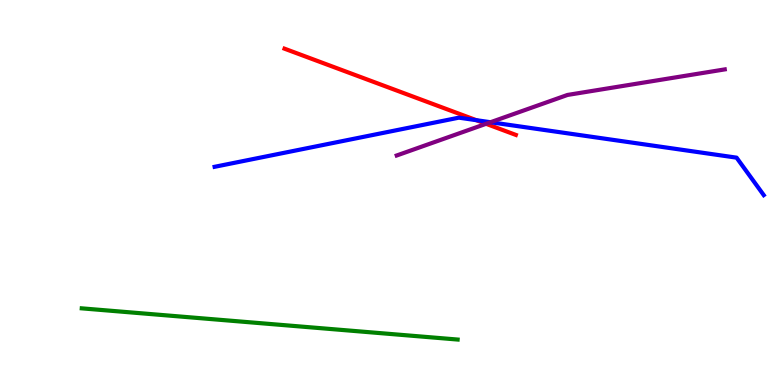[{'lines': ['blue', 'red'], 'intersections': [{'x': 6.15, 'y': 6.88}]}, {'lines': ['green', 'red'], 'intersections': []}, {'lines': ['purple', 'red'], 'intersections': [{'x': 6.27, 'y': 6.78}]}, {'lines': ['blue', 'green'], 'intersections': []}, {'lines': ['blue', 'purple'], 'intersections': [{'x': 6.33, 'y': 6.83}]}, {'lines': ['green', 'purple'], 'intersections': []}]